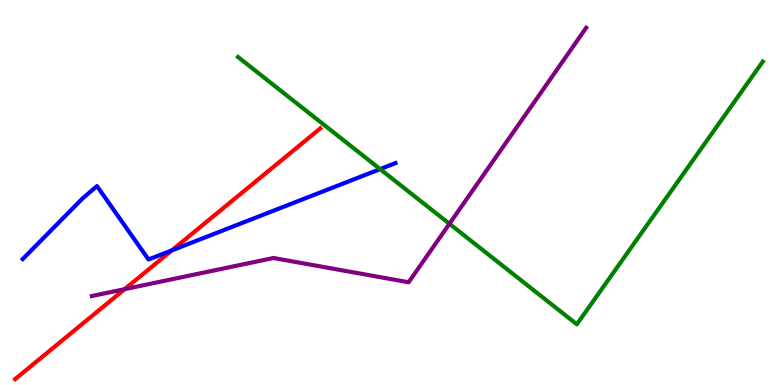[{'lines': ['blue', 'red'], 'intersections': [{'x': 2.22, 'y': 3.5}]}, {'lines': ['green', 'red'], 'intersections': []}, {'lines': ['purple', 'red'], 'intersections': [{'x': 1.61, 'y': 2.49}]}, {'lines': ['blue', 'green'], 'intersections': [{'x': 4.9, 'y': 5.61}]}, {'lines': ['blue', 'purple'], 'intersections': []}, {'lines': ['green', 'purple'], 'intersections': [{'x': 5.8, 'y': 4.19}]}]